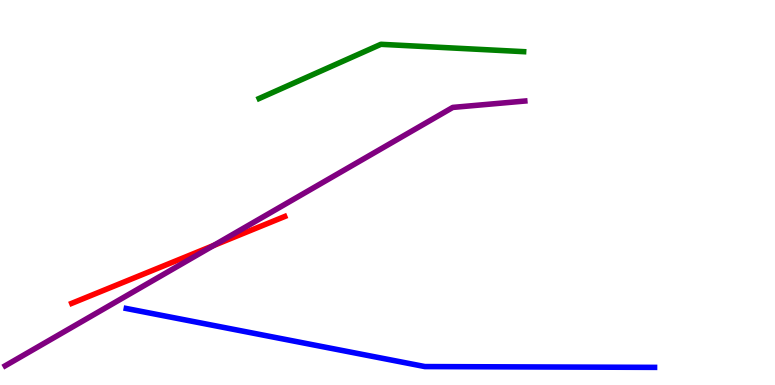[{'lines': ['blue', 'red'], 'intersections': []}, {'lines': ['green', 'red'], 'intersections': []}, {'lines': ['purple', 'red'], 'intersections': [{'x': 2.75, 'y': 3.62}]}, {'lines': ['blue', 'green'], 'intersections': []}, {'lines': ['blue', 'purple'], 'intersections': []}, {'lines': ['green', 'purple'], 'intersections': []}]